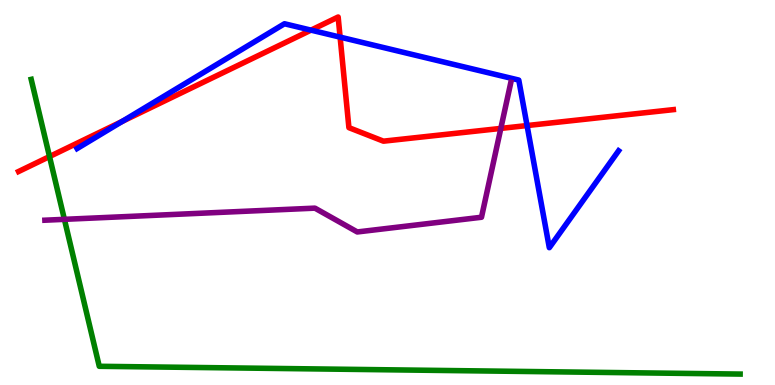[{'lines': ['blue', 'red'], 'intersections': [{'x': 1.58, 'y': 6.85}, {'x': 4.01, 'y': 9.22}, {'x': 4.39, 'y': 9.04}, {'x': 6.8, 'y': 6.74}]}, {'lines': ['green', 'red'], 'intersections': [{'x': 0.639, 'y': 5.93}]}, {'lines': ['purple', 'red'], 'intersections': [{'x': 6.46, 'y': 6.66}]}, {'lines': ['blue', 'green'], 'intersections': []}, {'lines': ['blue', 'purple'], 'intersections': []}, {'lines': ['green', 'purple'], 'intersections': [{'x': 0.831, 'y': 4.3}]}]